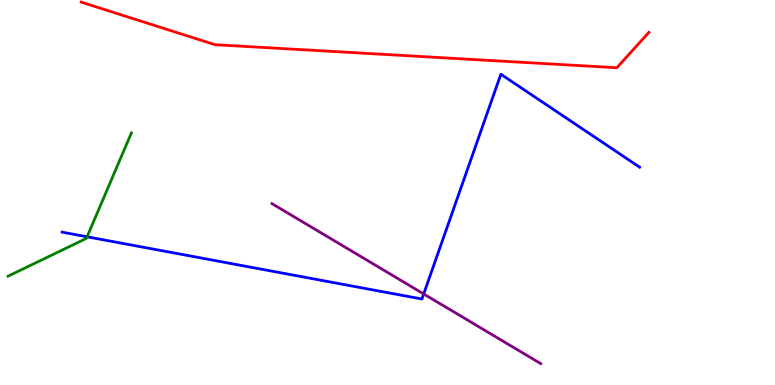[{'lines': ['blue', 'red'], 'intersections': []}, {'lines': ['green', 'red'], 'intersections': []}, {'lines': ['purple', 'red'], 'intersections': []}, {'lines': ['blue', 'green'], 'intersections': [{'x': 1.12, 'y': 3.85}]}, {'lines': ['blue', 'purple'], 'intersections': [{'x': 5.47, 'y': 2.36}]}, {'lines': ['green', 'purple'], 'intersections': []}]